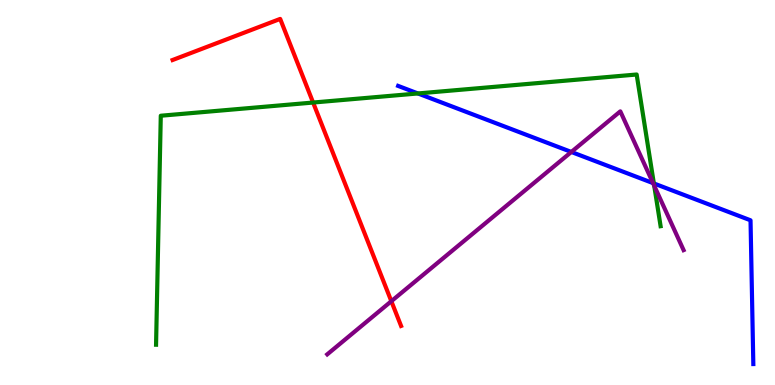[{'lines': ['blue', 'red'], 'intersections': []}, {'lines': ['green', 'red'], 'intersections': [{'x': 4.04, 'y': 7.34}]}, {'lines': ['purple', 'red'], 'intersections': [{'x': 5.05, 'y': 2.18}]}, {'lines': ['blue', 'green'], 'intersections': [{'x': 5.39, 'y': 7.57}, {'x': 8.44, 'y': 5.24}]}, {'lines': ['blue', 'purple'], 'intersections': [{'x': 7.37, 'y': 6.05}, {'x': 8.43, 'y': 5.24}]}, {'lines': ['green', 'purple'], 'intersections': [{'x': 8.44, 'y': 5.18}]}]